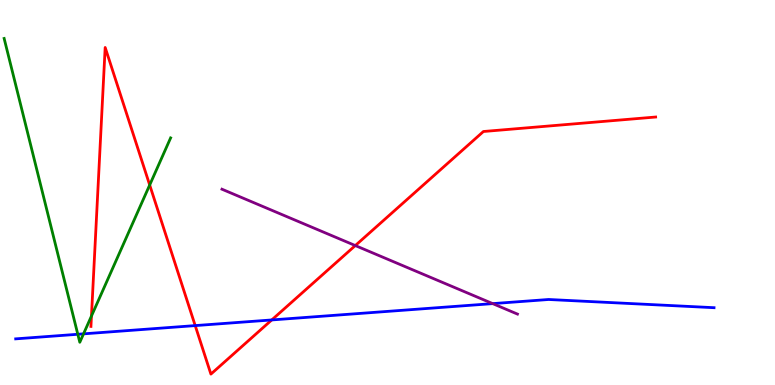[{'lines': ['blue', 'red'], 'intersections': [{'x': 2.52, 'y': 1.54}, {'x': 3.51, 'y': 1.69}]}, {'lines': ['green', 'red'], 'intersections': [{'x': 1.18, 'y': 1.79}, {'x': 1.93, 'y': 5.19}]}, {'lines': ['purple', 'red'], 'intersections': [{'x': 4.58, 'y': 3.62}]}, {'lines': ['blue', 'green'], 'intersections': [{'x': 1.0, 'y': 1.32}, {'x': 1.08, 'y': 1.33}]}, {'lines': ['blue', 'purple'], 'intersections': [{'x': 6.36, 'y': 2.11}]}, {'lines': ['green', 'purple'], 'intersections': []}]